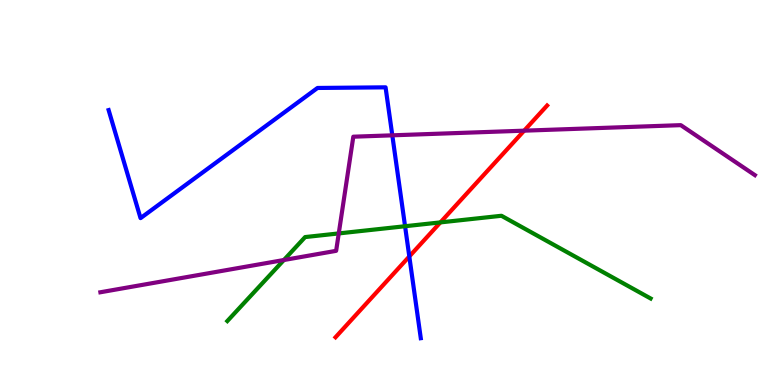[{'lines': ['blue', 'red'], 'intersections': [{'x': 5.28, 'y': 3.34}]}, {'lines': ['green', 'red'], 'intersections': [{'x': 5.68, 'y': 4.22}]}, {'lines': ['purple', 'red'], 'intersections': [{'x': 6.76, 'y': 6.61}]}, {'lines': ['blue', 'green'], 'intersections': [{'x': 5.23, 'y': 4.12}]}, {'lines': ['blue', 'purple'], 'intersections': [{'x': 5.06, 'y': 6.49}]}, {'lines': ['green', 'purple'], 'intersections': [{'x': 3.66, 'y': 3.25}, {'x': 4.37, 'y': 3.94}]}]